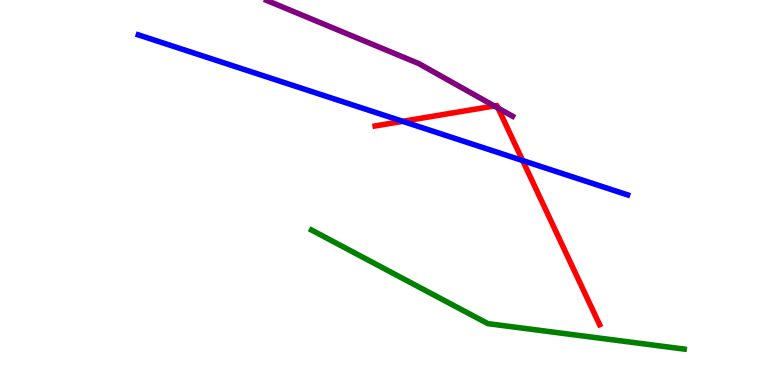[{'lines': ['blue', 'red'], 'intersections': [{'x': 5.2, 'y': 6.85}, {'x': 6.74, 'y': 5.83}]}, {'lines': ['green', 'red'], 'intersections': []}, {'lines': ['purple', 'red'], 'intersections': [{'x': 6.38, 'y': 7.25}, {'x': 6.43, 'y': 7.19}]}, {'lines': ['blue', 'green'], 'intersections': []}, {'lines': ['blue', 'purple'], 'intersections': []}, {'lines': ['green', 'purple'], 'intersections': []}]